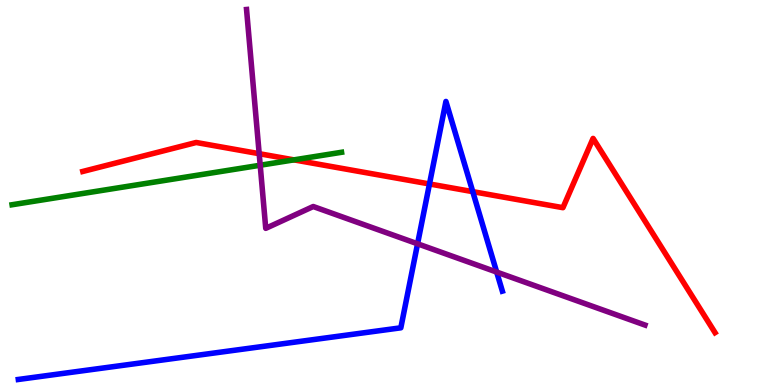[{'lines': ['blue', 'red'], 'intersections': [{'x': 5.54, 'y': 5.22}, {'x': 6.1, 'y': 5.02}]}, {'lines': ['green', 'red'], 'intersections': [{'x': 3.79, 'y': 5.85}]}, {'lines': ['purple', 'red'], 'intersections': [{'x': 3.34, 'y': 6.01}]}, {'lines': ['blue', 'green'], 'intersections': []}, {'lines': ['blue', 'purple'], 'intersections': [{'x': 5.39, 'y': 3.67}, {'x': 6.41, 'y': 2.93}]}, {'lines': ['green', 'purple'], 'intersections': [{'x': 3.36, 'y': 5.71}]}]